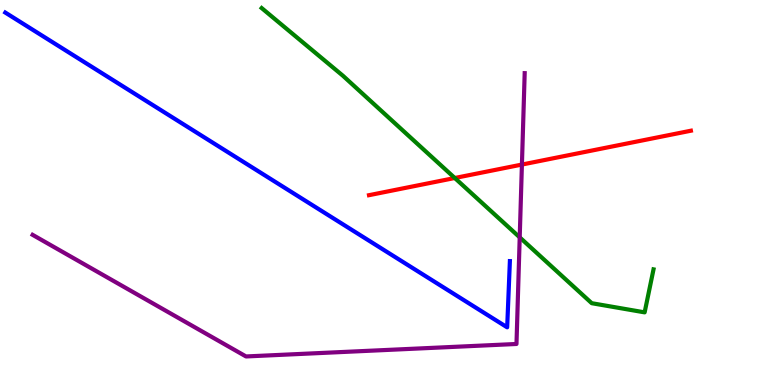[{'lines': ['blue', 'red'], 'intersections': []}, {'lines': ['green', 'red'], 'intersections': [{'x': 5.87, 'y': 5.38}]}, {'lines': ['purple', 'red'], 'intersections': [{'x': 6.73, 'y': 5.73}]}, {'lines': ['blue', 'green'], 'intersections': []}, {'lines': ['blue', 'purple'], 'intersections': []}, {'lines': ['green', 'purple'], 'intersections': [{'x': 6.71, 'y': 3.83}]}]